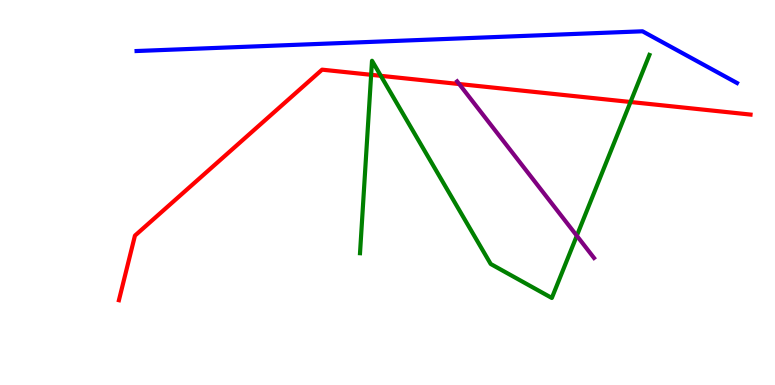[{'lines': ['blue', 'red'], 'intersections': []}, {'lines': ['green', 'red'], 'intersections': [{'x': 4.79, 'y': 8.06}, {'x': 4.91, 'y': 8.03}, {'x': 8.14, 'y': 7.35}]}, {'lines': ['purple', 'red'], 'intersections': [{'x': 5.93, 'y': 7.82}]}, {'lines': ['blue', 'green'], 'intersections': []}, {'lines': ['blue', 'purple'], 'intersections': []}, {'lines': ['green', 'purple'], 'intersections': [{'x': 7.44, 'y': 3.88}]}]